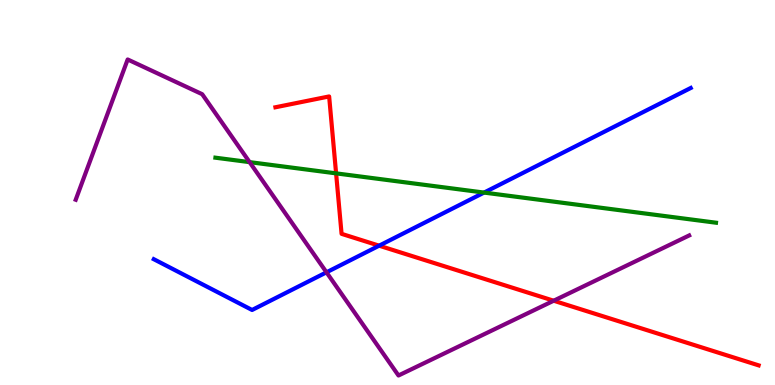[{'lines': ['blue', 'red'], 'intersections': [{'x': 4.89, 'y': 3.62}]}, {'lines': ['green', 'red'], 'intersections': [{'x': 4.34, 'y': 5.5}]}, {'lines': ['purple', 'red'], 'intersections': [{'x': 7.14, 'y': 2.19}]}, {'lines': ['blue', 'green'], 'intersections': [{'x': 6.25, 'y': 5.0}]}, {'lines': ['blue', 'purple'], 'intersections': [{'x': 4.21, 'y': 2.93}]}, {'lines': ['green', 'purple'], 'intersections': [{'x': 3.22, 'y': 5.79}]}]